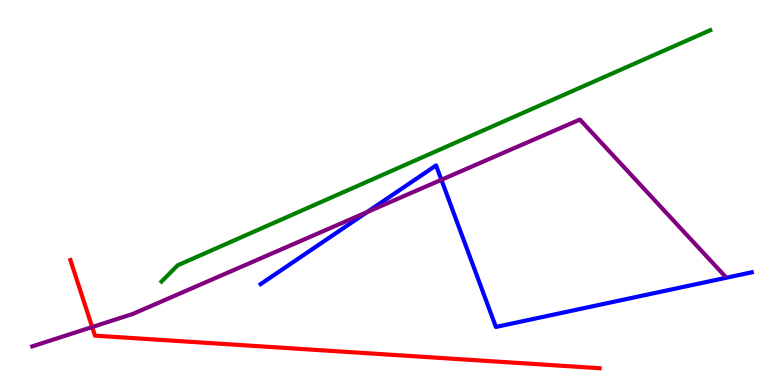[{'lines': ['blue', 'red'], 'intersections': []}, {'lines': ['green', 'red'], 'intersections': []}, {'lines': ['purple', 'red'], 'intersections': [{'x': 1.19, 'y': 1.51}]}, {'lines': ['blue', 'green'], 'intersections': []}, {'lines': ['blue', 'purple'], 'intersections': [{'x': 4.74, 'y': 4.49}, {'x': 5.7, 'y': 5.33}]}, {'lines': ['green', 'purple'], 'intersections': []}]